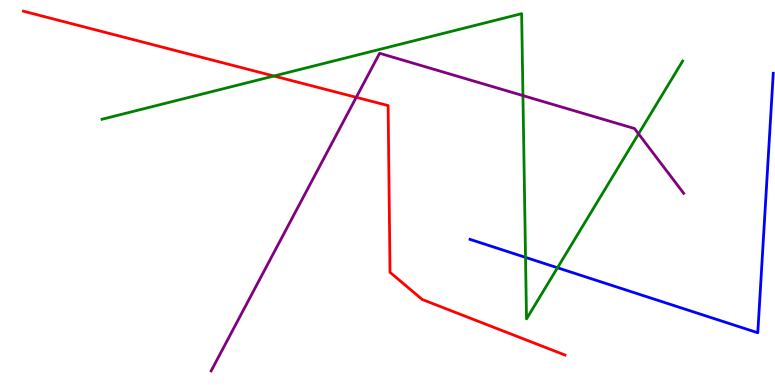[{'lines': ['blue', 'red'], 'intersections': []}, {'lines': ['green', 'red'], 'intersections': [{'x': 3.53, 'y': 8.03}]}, {'lines': ['purple', 'red'], 'intersections': [{'x': 4.6, 'y': 7.47}]}, {'lines': ['blue', 'green'], 'intersections': [{'x': 6.78, 'y': 3.31}, {'x': 7.19, 'y': 3.05}]}, {'lines': ['blue', 'purple'], 'intersections': []}, {'lines': ['green', 'purple'], 'intersections': [{'x': 6.75, 'y': 7.52}, {'x': 8.24, 'y': 6.52}]}]